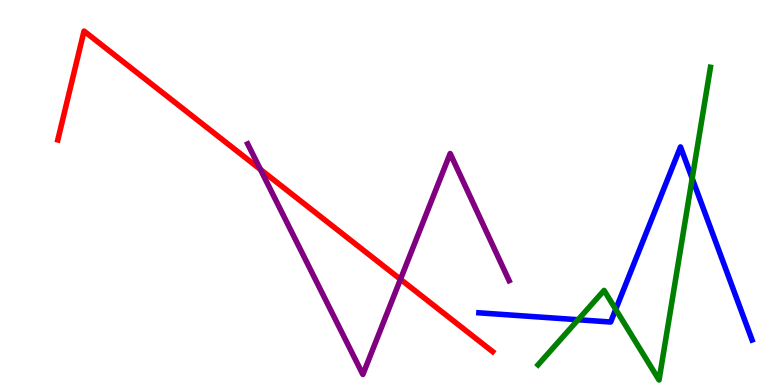[{'lines': ['blue', 'red'], 'intersections': []}, {'lines': ['green', 'red'], 'intersections': []}, {'lines': ['purple', 'red'], 'intersections': [{'x': 3.36, 'y': 5.6}, {'x': 5.17, 'y': 2.75}]}, {'lines': ['blue', 'green'], 'intersections': [{'x': 7.46, 'y': 1.7}, {'x': 7.94, 'y': 1.96}, {'x': 8.93, 'y': 5.37}]}, {'lines': ['blue', 'purple'], 'intersections': []}, {'lines': ['green', 'purple'], 'intersections': []}]